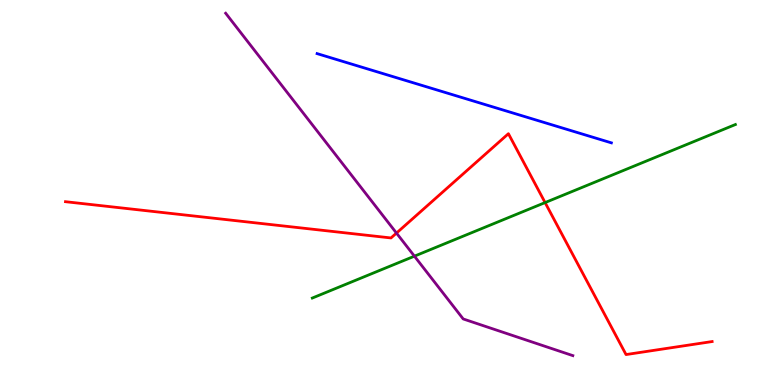[{'lines': ['blue', 'red'], 'intersections': []}, {'lines': ['green', 'red'], 'intersections': [{'x': 7.03, 'y': 4.74}]}, {'lines': ['purple', 'red'], 'intersections': [{'x': 5.12, 'y': 3.95}]}, {'lines': ['blue', 'green'], 'intersections': []}, {'lines': ['blue', 'purple'], 'intersections': []}, {'lines': ['green', 'purple'], 'intersections': [{'x': 5.35, 'y': 3.35}]}]